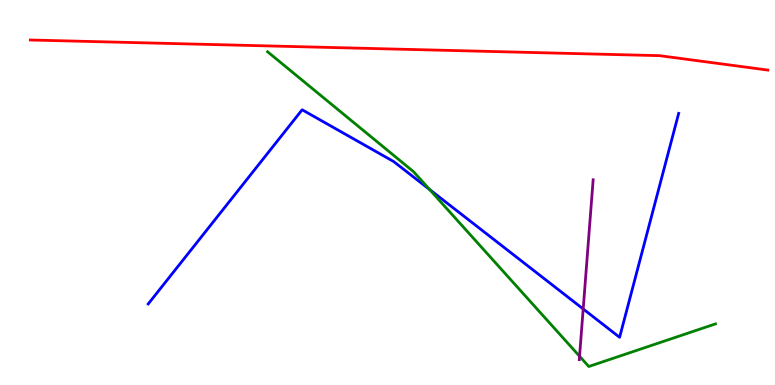[{'lines': ['blue', 'red'], 'intersections': []}, {'lines': ['green', 'red'], 'intersections': []}, {'lines': ['purple', 'red'], 'intersections': []}, {'lines': ['blue', 'green'], 'intersections': [{'x': 5.54, 'y': 5.08}]}, {'lines': ['blue', 'purple'], 'intersections': [{'x': 7.53, 'y': 1.97}]}, {'lines': ['green', 'purple'], 'intersections': [{'x': 7.48, 'y': 0.747}]}]